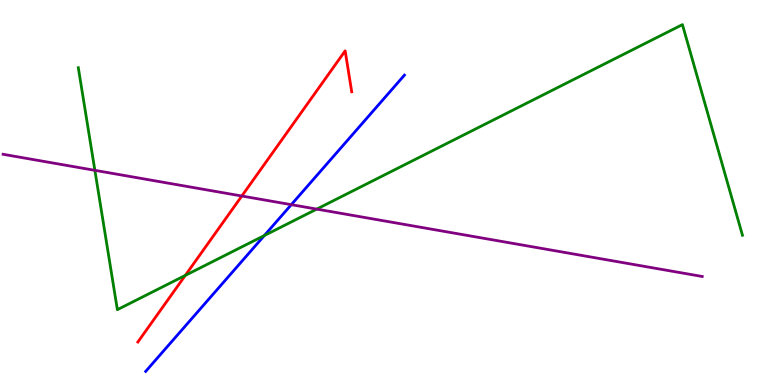[{'lines': ['blue', 'red'], 'intersections': []}, {'lines': ['green', 'red'], 'intersections': [{'x': 2.39, 'y': 2.85}]}, {'lines': ['purple', 'red'], 'intersections': [{'x': 3.12, 'y': 4.91}]}, {'lines': ['blue', 'green'], 'intersections': [{'x': 3.41, 'y': 3.88}]}, {'lines': ['blue', 'purple'], 'intersections': [{'x': 3.76, 'y': 4.68}]}, {'lines': ['green', 'purple'], 'intersections': [{'x': 1.22, 'y': 5.58}, {'x': 4.09, 'y': 4.57}]}]